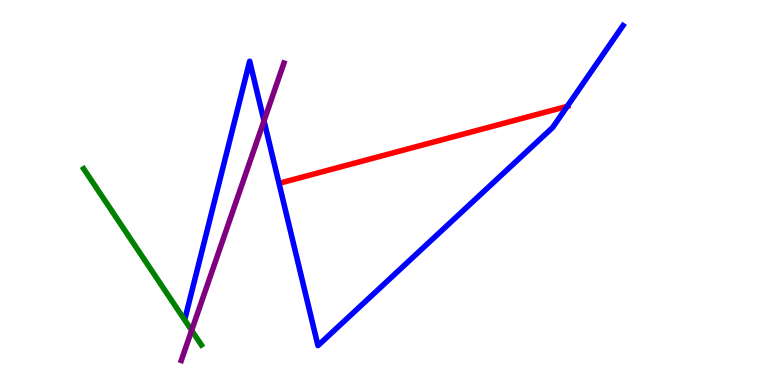[{'lines': ['blue', 'red'], 'intersections': [{'x': 7.32, 'y': 7.24}]}, {'lines': ['green', 'red'], 'intersections': []}, {'lines': ['purple', 'red'], 'intersections': []}, {'lines': ['blue', 'green'], 'intersections': []}, {'lines': ['blue', 'purple'], 'intersections': [{'x': 3.41, 'y': 6.86}]}, {'lines': ['green', 'purple'], 'intersections': [{'x': 2.47, 'y': 1.42}]}]